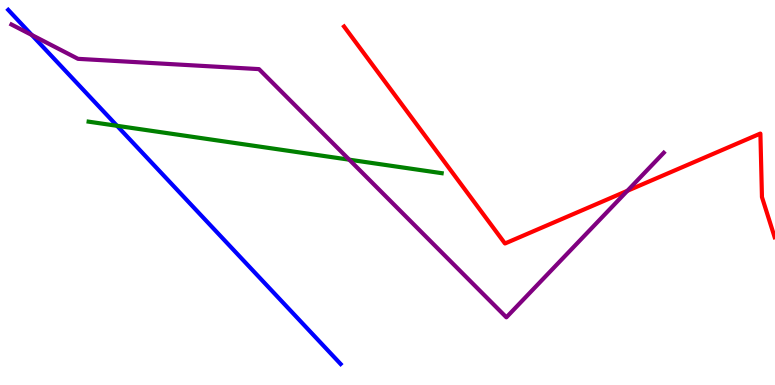[{'lines': ['blue', 'red'], 'intersections': []}, {'lines': ['green', 'red'], 'intersections': []}, {'lines': ['purple', 'red'], 'intersections': [{'x': 8.1, 'y': 5.04}]}, {'lines': ['blue', 'green'], 'intersections': [{'x': 1.51, 'y': 6.73}]}, {'lines': ['blue', 'purple'], 'intersections': [{'x': 0.411, 'y': 9.09}]}, {'lines': ['green', 'purple'], 'intersections': [{'x': 4.51, 'y': 5.85}]}]